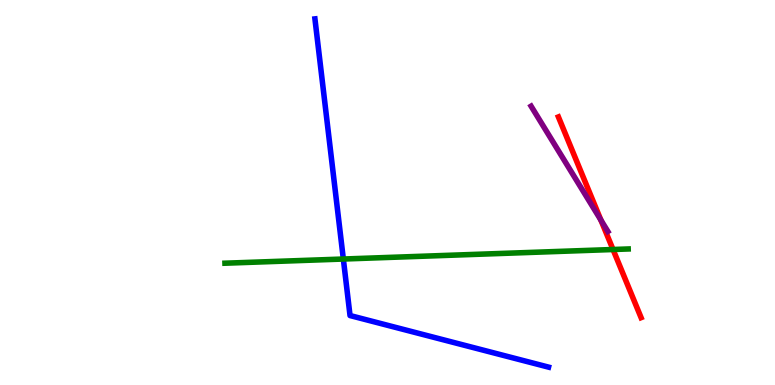[{'lines': ['blue', 'red'], 'intersections': []}, {'lines': ['green', 'red'], 'intersections': [{'x': 7.91, 'y': 3.52}]}, {'lines': ['purple', 'red'], 'intersections': [{'x': 7.75, 'y': 4.28}]}, {'lines': ['blue', 'green'], 'intersections': [{'x': 4.43, 'y': 3.27}]}, {'lines': ['blue', 'purple'], 'intersections': []}, {'lines': ['green', 'purple'], 'intersections': []}]